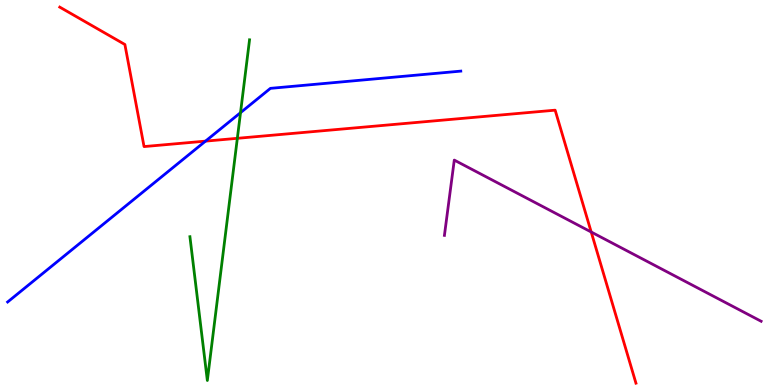[{'lines': ['blue', 'red'], 'intersections': [{'x': 2.65, 'y': 6.33}]}, {'lines': ['green', 'red'], 'intersections': [{'x': 3.06, 'y': 6.41}]}, {'lines': ['purple', 'red'], 'intersections': [{'x': 7.63, 'y': 3.97}]}, {'lines': ['blue', 'green'], 'intersections': [{'x': 3.1, 'y': 7.07}]}, {'lines': ['blue', 'purple'], 'intersections': []}, {'lines': ['green', 'purple'], 'intersections': []}]